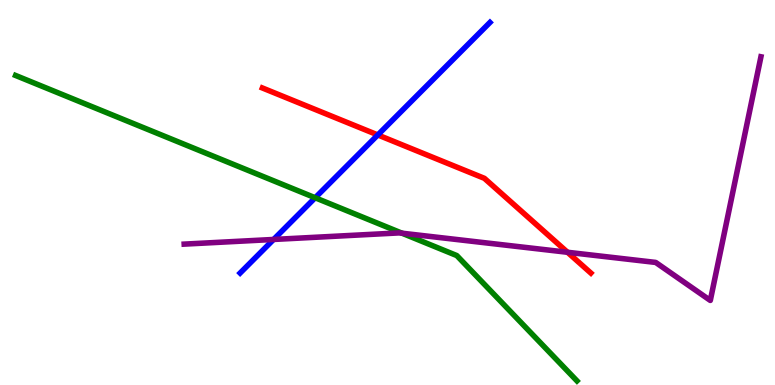[{'lines': ['blue', 'red'], 'intersections': [{'x': 4.87, 'y': 6.49}]}, {'lines': ['green', 'red'], 'intersections': []}, {'lines': ['purple', 'red'], 'intersections': [{'x': 7.32, 'y': 3.45}]}, {'lines': ['blue', 'green'], 'intersections': [{'x': 4.07, 'y': 4.86}]}, {'lines': ['blue', 'purple'], 'intersections': [{'x': 3.53, 'y': 3.78}]}, {'lines': ['green', 'purple'], 'intersections': [{'x': 5.19, 'y': 3.94}]}]